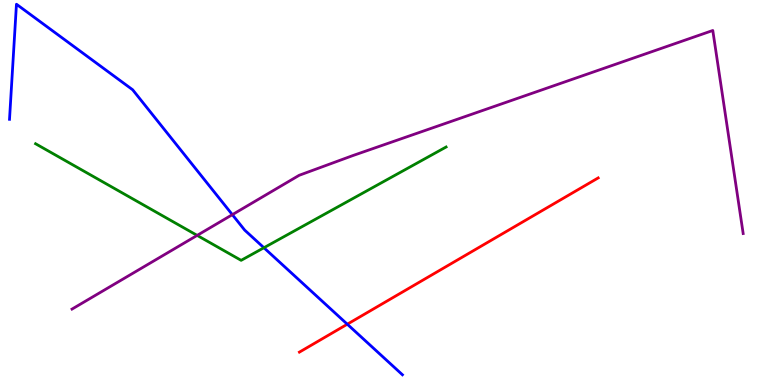[{'lines': ['blue', 'red'], 'intersections': [{'x': 4.48, 'y': 1.58}]}, {'lines': ['green', 'red'], 'intersections': []}, {'lines': ['purple', 'red'], 'intersections': []}, {'lines': ['blue', 'green'], 'intersections': [{'x': 3.41, 'y': 3.57}]}, {'lines': ['blue', 'purple'], 'intersections': [{'x': 3.0, 'y': 4.42}]}, {'lines': ['green', 'purple'], 'intersections': [{'x': 2.54, 'y': 3.89}]}]